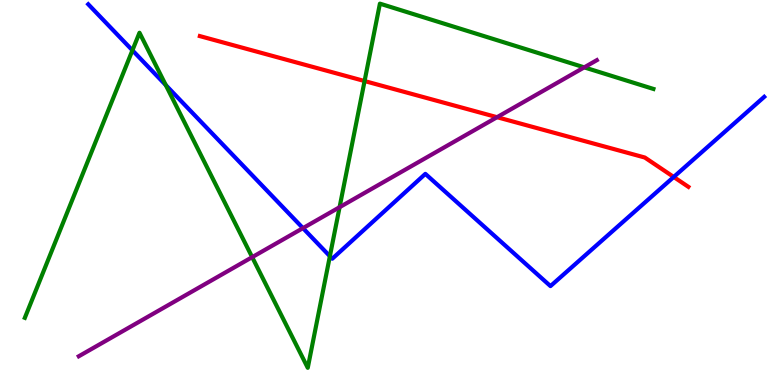[{'lines': ['blue', 'red'], 'intersections': [{'x': 8.69, 'y': 5.4}]}, {'lines': ['green', 'red'], 'intersections': [{'x': 4.7, 'y': 7.89}]}, {'lines': ['purple', 'red'], 'intersections': [{'x': 6.41, 'y': 6.96}]}, {'lines': ['blue', 'green'], 'intersections': [{'x': 1.71, 'y': 8.69}, {'x': 2.14, 'y': 7.79}, {'x': 4.26, 'y': 3.35}]}, {'lines': ['blue', 'purple'], 'intersections': [{'x': 3.91, 'y': 4.07}]}, {'lines': ['green', 'purple'], 'intersections': [{'x': 3.25, 'y': 3.32}, {'x': 4.38, 'y': 4.62}, {'x': 7.54, 'y': 8.25}]}]